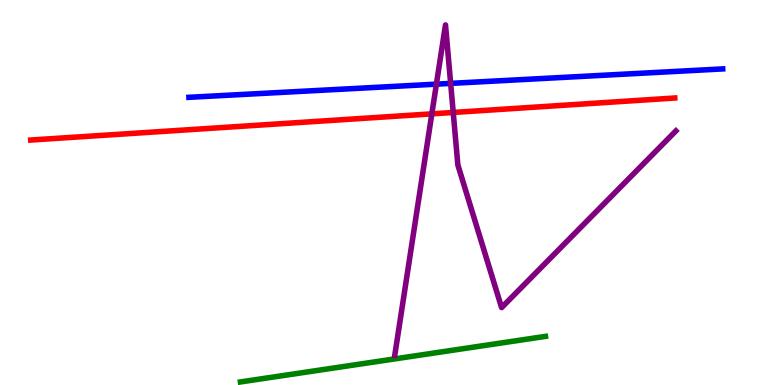[{'lines': ['blue', 'red'], 'intersections': []}, {'lines': ['green', 'red'], 'intersections': []}, {'lines': ['purple', 'red'], 'intersections': [{'x': 5.57, 'y': 7.04}, {'x': 5.85, 'y': 7.08}]}, {'lines': ['blue', 'green'], 'intersections': []}, {'lines': ['blue', 'purple'], 'intersections': [{'x': 5.63, 'y': 7.81}, {'x': 5.81, 'y': 7.83}]}, {'lines': ['green', 'purple'], 'intersections': []}]